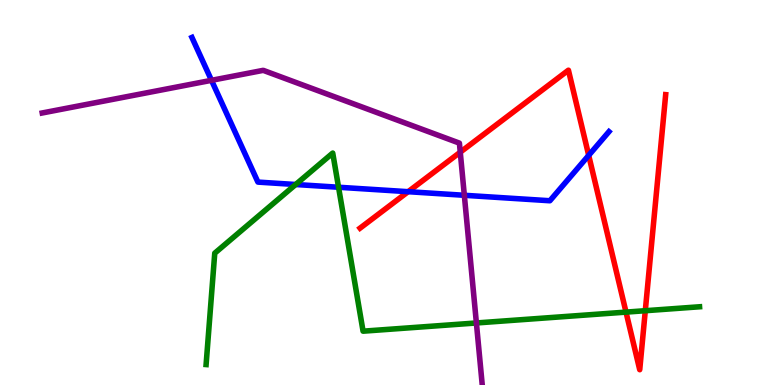[{'lines': ['blue', 'red'], 'intersections': [{'x': 5.27, 'y': 5.02}, {'x': 7.6, 'y': 5.96}]}, {'lines': ['green', 'red'], 'intersections': [{'x': 8.08, 'y': 1.89}, {'x': 8.33, 'y': 1.93}]}, {'lines': ['purple', 'red'], 'intersections': [{'x': 5.94, 'y': 6.05}]}, {'lines': ['blue', 'green'], 'intersections': [{'x': 3.82, 'y': 5.21}, {'x': 4.37, 'y': 5.14}]}, {'lines': ['blue', 'purple'], 'intersections': [{'x': 2.73, 'y': 7.91}, {'x': 5.99, 'y': 4.93}]}, {'lines': ['green', 'purple'], 'intersections': [{'x': 6.15, 'y': 1.61}]}]